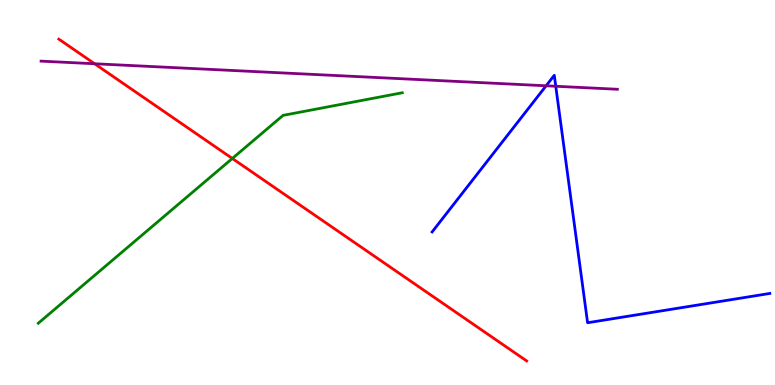[{'lines': ['blue', 'red'], 'intersections': []}, {'lines': ['green', 'red'], 'intersections': [{'x': 3.0, 'y': 5.88}]}, {'lines': ['purple', 'red'], 'intersections': [{'x': 1.22, 'y': 8.34}]}, {'lines': ['blue', 'green'], 'intersections': []}, {'lines': ['blue', 'purple'], 'intersections': [{'x': 7.05, 'y': 7.77}, {'x': 7.17, 'y': 7.76}]}, {'lines': ['green', 'purple'], 'intersections': []}]